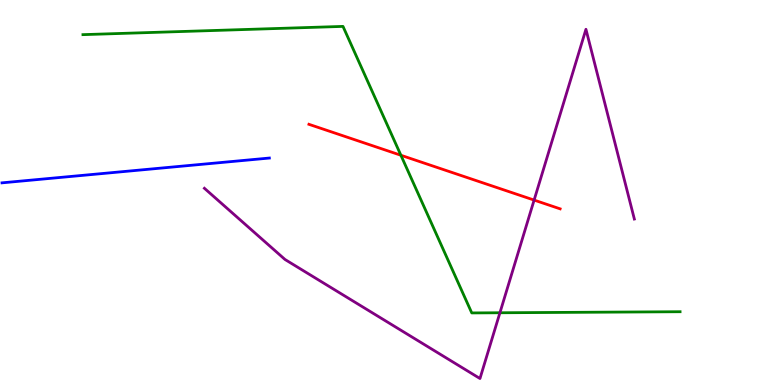[{'lines': ['blue', 'red'], 'intersections': []}, {'lines': ['green', 'red'], 'intersections': [{'x': 5.17, 'y': 5.97}]}, {'lines': ['purple', 'red'], 'intersections': [{'x': 6.89, 'y': 4.8}]}, {'lines': ['blue', 'green'], 'intersections': []}, {'lines': ['blue', 'purple'], 'intersections': []}, {'lines': ['green', 'purple'], 'intersections': [{'x': 6.45, 'y': 1.88}]}]